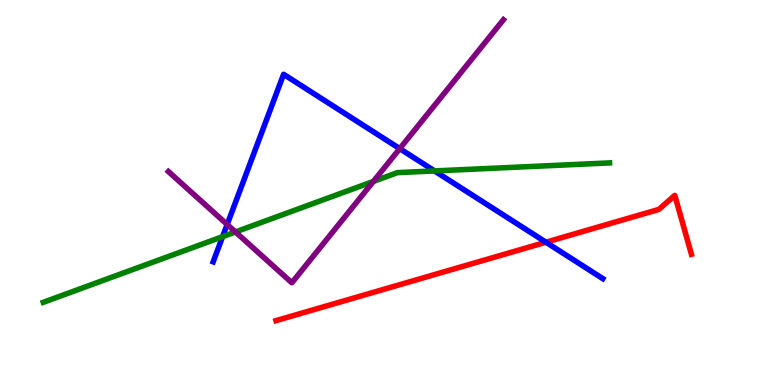[{'lines': ['blue', 'red'], 'intersections': [{'x': 7.04, 'y': 3.71}]}, {'lines': ['green', 'red'], 'intersections': []}, {'lines': ['purple', 'red'], 'intersections': []}, {'lines': ['blue', 'green'], 'intersections': [{'x': 2.87, 'y': 3.85}, {'x': 5.61, 'y': 5.56}]}, {'lines': ['blue', 'purple'], 'intersections': [{'x': 2.93, 'y': 4.17}, {'x': 5.16, 'y': 6.14}]}, {'lines': ['green', 'purple'], 'intersections': [{'x': 3.04, 'y': 3.98}, {'x': 4.82, 'y': 5.29}]}]